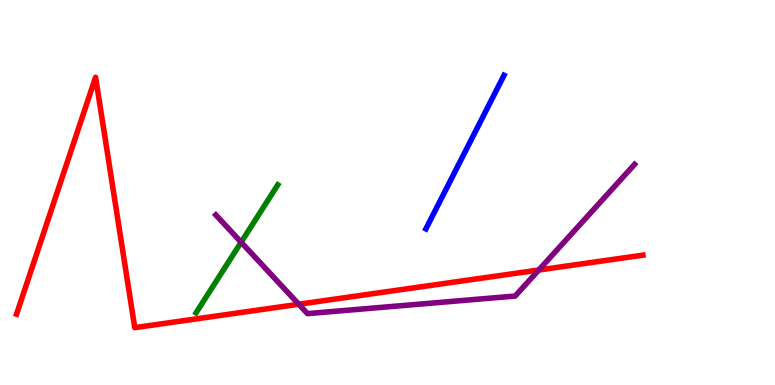[{'lines': ['blue', 'red'], 'intersections': []}, {'lines': ['green', 'red'], 'intersections': []}, {'lines': ['purple', 'red'], 'intersections': [{'x': 3.86, 'y': 2.1}, {'x': 6.95, 'y': 2.99}]}, {'lines': ['blue', 'green'], 'intersections': []}, {'lines': ['blue', 'purple'], 'intersections': []}, {'lines': ['green', 'purple'], 'intersections': [{'x': 3.11, 'y': 3.71}]}]